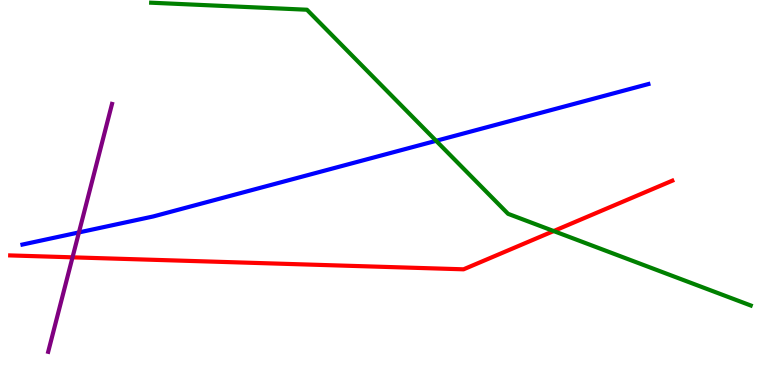[{'lines': ['blue', 'red'], 'intersections': []}, {'lines': ['green', 'red'], 'intersections': [{'x': 7.14, 'y': 4.0}]}, {'lines': ['purple', 'red'], 'intersections': [{'x': 0.936, 'y': 3.32}]}, {'lines': ['blue', 'green'], 'intersections': [{'x': 5.63, 'y': 6.34}]}, {'lines': ['blue', 'purple'], 'intersections': [{'x': 1.02, 'y': 3.96}]}, {'lines': ['green', 'purple'], 'intersections': []}]